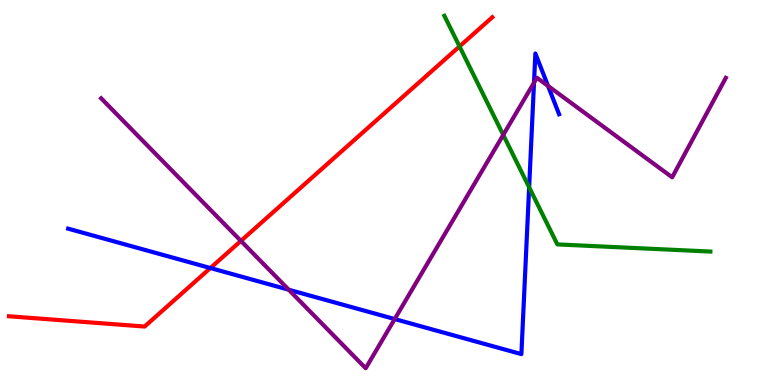[{'lines': ['blue', 'red'], 'intersections': [{'x': 2.71, 'y': 3.04}]}, {'lines': ['green', 'red'], 'intersections': [{'x': 5.93, 'y': 8.79}]}, {'lines': ['purple', 'red'], 'intersections': [{'x': 3.11, 'y': 3.74}]}, {'lines': ['blue', 'green'], 'intersections': [{'x': 6.83, 'y': 5.14}]}, {'lines': ['blue', 'purple'], 'intersections': [{'x': 3.73, 'y': 2.47}, {'x': 5.09, 'y': 1.71}, {'x': 6.89, 'y': 7.85}, {'x': 7.07, 'y': 7.77}]}, {'lines': ['green', 'purple'], 'intersections': [{'x': 6.49, 'y': 6.5}]}]